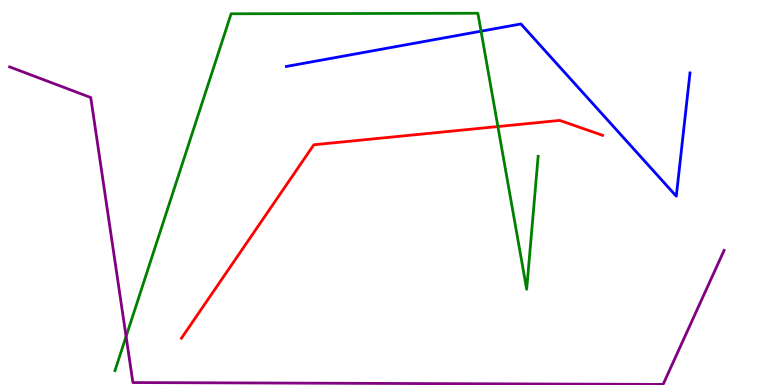[{'lines': ['blue', 'red'], 'intersections': []}, {'lines': ['green', 'red'], 'intersections': [{'x': 6.42, 'y': 6.71}]}, {'lines': ['purple', 'red'], 'intersections': []}, {'lines': ['blue', 'green'], 'intersections': [{'x': 6.21, 'y': 9.19}]}, {'lines': ['blue', 'purple'], 'intersections': []}, {'lines': ['green', 'purple'], 'intersections': [{'x': 1.63, 'y': 1.26}]}]